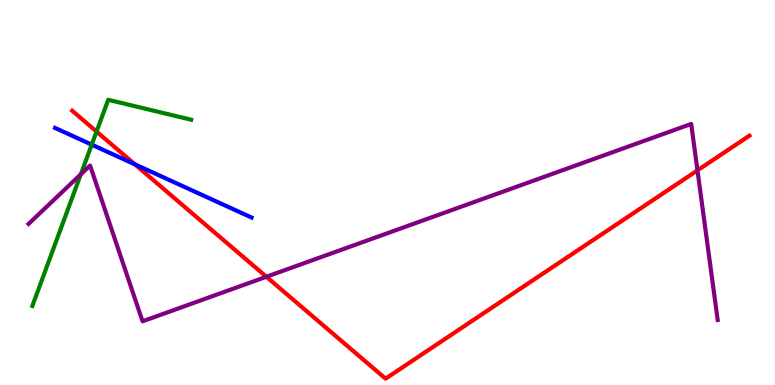[{'lines': ['blue', 'red'], 'intersections': [{'x': 1.74, 'y': 5.73}]}, {'lines': ['green', 'red'], 'intersections': [{'x': 1.25, 'y': 6.58}]}, {'lines': ['purple', 'red'], 'intersections': [{'x': 3.44, 'y': 2.81}, {'x': 9.0, 'y': 5.57}]}, {'lines': ['blue', 'green'], 'intersections': [{'x': 1.18, 'y': 6.24}]}, {'lines': ['blue', 'purple'], 'intersections': []}, {'lines': ['green', 'purple'], 'intersections': [{'x': 1.04, 'y': 5.47}]}]